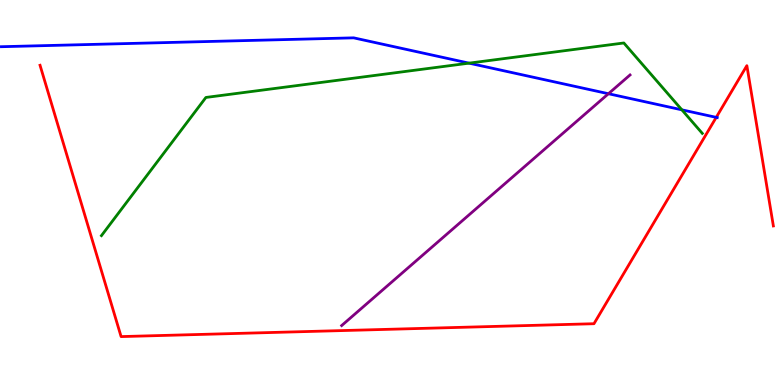[{'lines': ['blue', 'red'], 'intersections': [{'x': 9.24, 'y': 6.95}]}, {'lines': ['green', 'red'], 'intersections': []}, {'lines': ['purple', 'red'], 'intersections': []}, {'lines': ['blue', 'green'], 'intersections': [{'x': 6.05, 'y': 8.36}, {'x': 8.8, 'y': 7.15}]}, {'lines': ['blue', 'purple'], 'intersections': [{'x': 7.85, 'y': 7.57}]}, {'lines': ['green', 'purple'], 'intersections': []}]